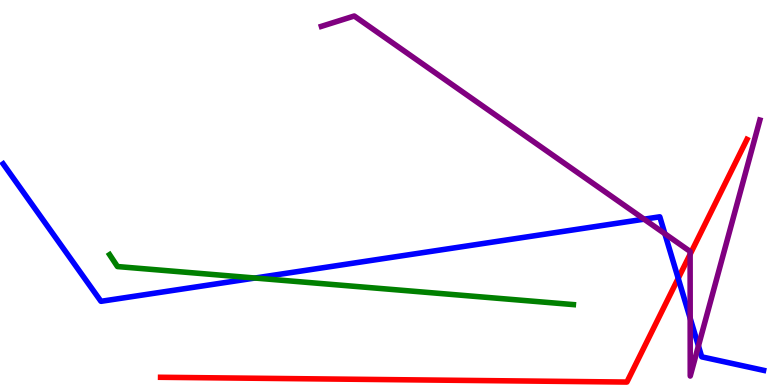[{'lines': ['blue', 'red'], 'intersections': [{'x': 8.75, 'y': 2.77}]}, {'lines': ['green', 'red'], 'intersections': []}, {'lines': ['purple', 'red'], 'intersections': [{'x': 8.9, 'y': 3.39}]}, {'lines': ['blue', 'green'], 'intersections': [{'x': 3.29, 'y': 2.78}]}, {'lines': ['blue', 'purple'], 'intersections': [{'x': 8.31, 'y': 4.31}, {'x': 8.58, 'y': 3.93}, {'x': 8.91, 'y': 1.73}, {'x': 9.01, 'y': 1.02}]}, {'lines': ['green', 'purple'], 'intersections': []}]